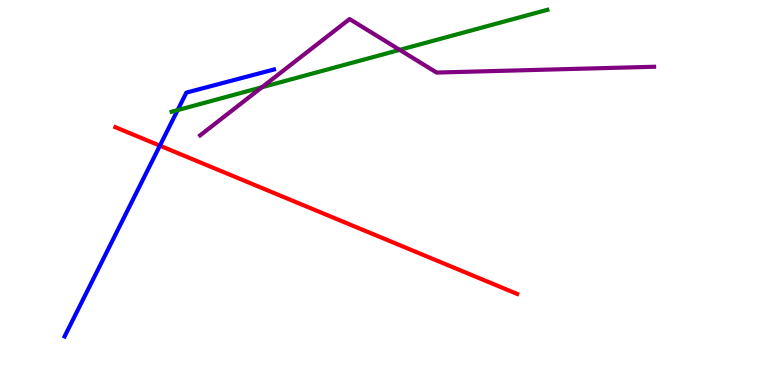[{'lines': ['blue', 'red'], 'intersections': [{'x': 2.06, 'y': 6.22}]}, {'lines': ['green', 'red'], 'intersections': []}, {'lines': ['purple', 'red'], 'intersections': []}, {'lines': ['blue', 'green'], 'intersections': [{'x': 2.29, 'y': 7.14}]}, {'lines': ['blue', 'purple'], 'intersections': []}, {'lines': ['green', 'purple'], 'intersections': [{'x': 3.38, 'y': 7.73}, {'x': 5.16, 'y': 8.7}]}]